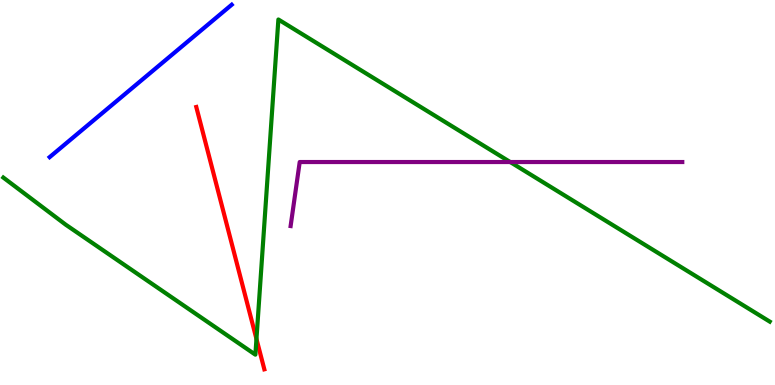[{'lines': ['blue', 'red'], 'intersections': []}, {'lines': ['green', 'red'], 'intersections': [{'x': 3.31, 'y': 1.2}]}, {'lines': ['purple', 'red'], 'intersections': []}, {'lines': ['blue', 'green'], 'intersections': []}, {'lines': ['blue', 'purple'], 'intersections': []}, {'lines': ['green', 'purple'], 'intersections': [{'x': 6.58, 'y': 5.79}]}]